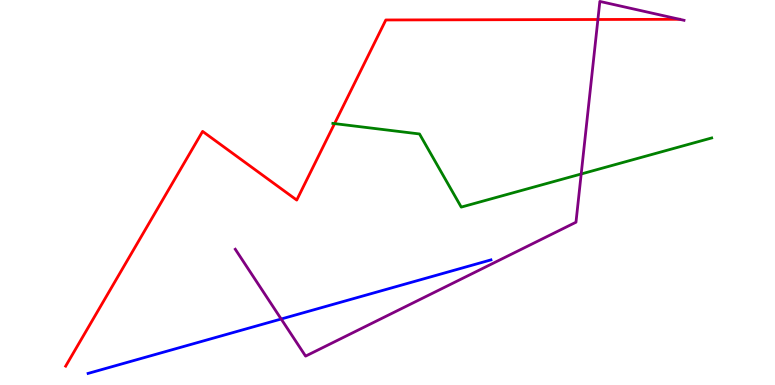[{'lines': ['blue', 'red'], 'intersections': []}, {'lines': ['green', 'red'], 'intersections': [{'x': 4.32, 'y': 6.79}]}, {'lines': ['purple', 'red'], 'intersections': [{'x': 7.71, 'y': 9.49}]}, {'lines': ['blue', 'green'], 'intersections': []}, {'lines': ['blue', 'purple'], 'intersections': [{'x': 3.63, 'y': 1.71}]}, {'lines': ['green', 'purple'], 'intersections': [{'x': 7.5, 'y': 5.48}]}]